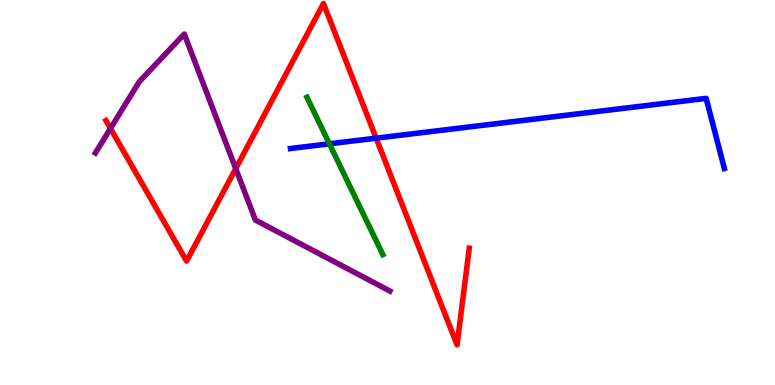[{'lines': ['blue', 'red'], 'intersections': [{'x': 4.85, 'y': 6.41}]}, {'lines': ['green', 'red'], 'intersections': []}, {'lines': ['purple', 'red'], 'intersections': [{'x': 1.43, 'y': 6.66}, {'x': 3.04, 'y': 5.62}]}, {'lines': ['blue', 'green'], 'intersections': [{'x': 4.25, 'y': 6.26}]}, {'lines': ['blue', 'purple'], 'intersections': []}, {'lines': ['green', 'purple'], 'intersections': []}]